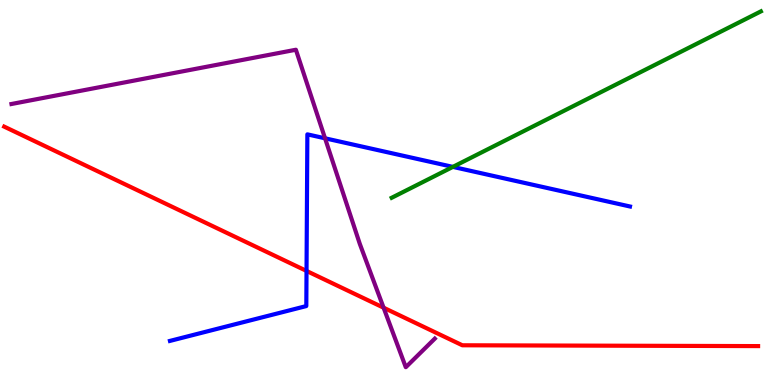[{'lines': ['blue', 'red'], 'intersections': [{'x': 3.96, 'y': 2.96}]}, {'lines': ['green', 'red'], 'intersections': []}, {'lines': ['purple', 'red'], 'intersections': [{'x': 4.95, 'y': 2.01}]}, {'lines': ['blue', 'green'], 'intersections': [{'x': 5.84, 'y': 5.67}]}, {'lines': ['blue', 'purple'], 'intersections': [{'x': 4.19, 'y': 6.41}]}, {'lines': ['green', 'purple'], 'intersections': []}]